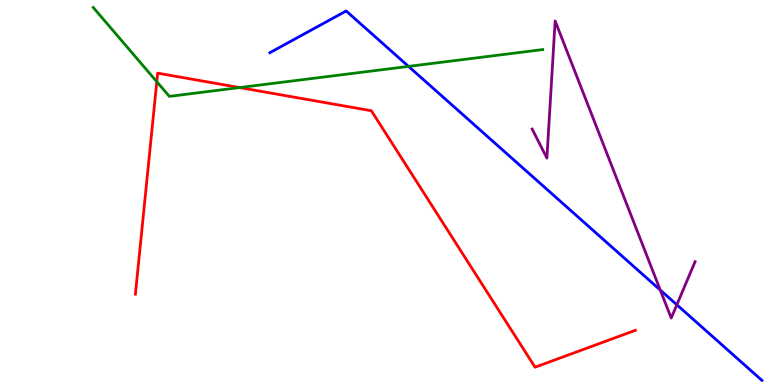[{'lines': ['blue', 'red'], 'intersections': []}, {'lines': ['green', 'red'], 'intersections': [{'x': 2.02, 'y': 7.88}, {'x': 3.09, 'y': 7.73}]}, {'lines': ['purple', 'red'], 'intersections': []}, {'lines': ['blue', 'green'], 'intersections': [{'x': 5.27, 'y': 8.28}]}, {'lines': ['blue', 'purple'], 'intersections': [{'x': 8.52, 'y': 2.47}, {'x': 8.73, 'y': 2.08}]}, {'lines': ['green', 'purple'], 'intersections': []}]